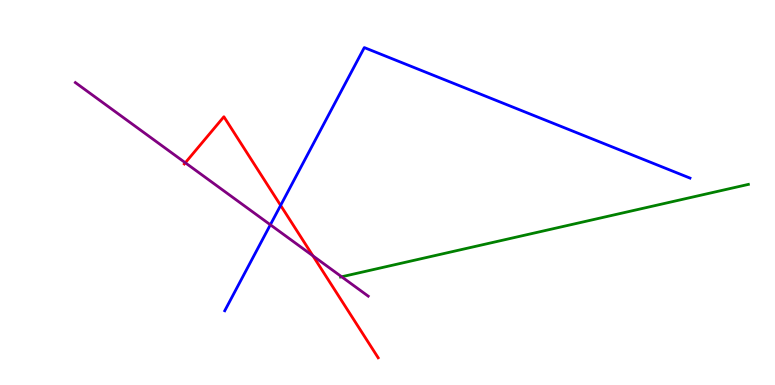[{'lines': ['blue', 'red'], 'intersections': [{'x': 3.62, 'y': 4.67}]}, {'lines': ['green', 'red'], 'intersections': []}, {'lines': ['purple', 'red'], 'intersections': [{'x': 2.39, 'y': 5.77}, {'x': 4.04, 'y': 3.36}]}, {'lines': ['blue', 'green'], 'intersections': []}, {'lines': ['blue', 'purple'], 'intersections': [{'x': 3.49, 'y': 4.16}]}, {'lines': ['green', 'purple'], 'intersections': [{'x': 4.41, 'y': 2.81}]}]